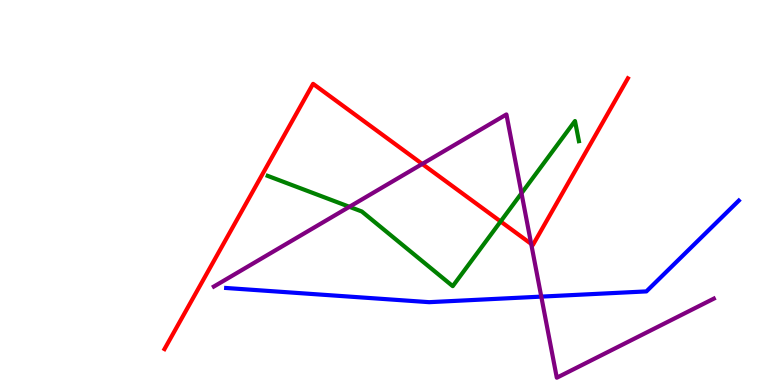[{'lines': ['blue', 'red'], 'intersections': []}, {'lines': ['green', 'red'], 'intersections': [{'x': 6.46, 'y': 4.25}]}, {'lines': ['purple', 'red'], 'intersections': [{'x': 5.45, 'y': 5.74}, {'x': 6.85, 'y': 3.66}]}, {'lines': ['blue', 'green'], 'intersections': []}, {'lines': ['blue', 'purple'], 'intersections': [{'x': 6.98, 'y': 2.3}]}, {'lines': ['green', 'purple'], 'intersections': [{'x': 4.51, 'y': 4.63}, {'x': 6.73, 'y': 4.98}]}]